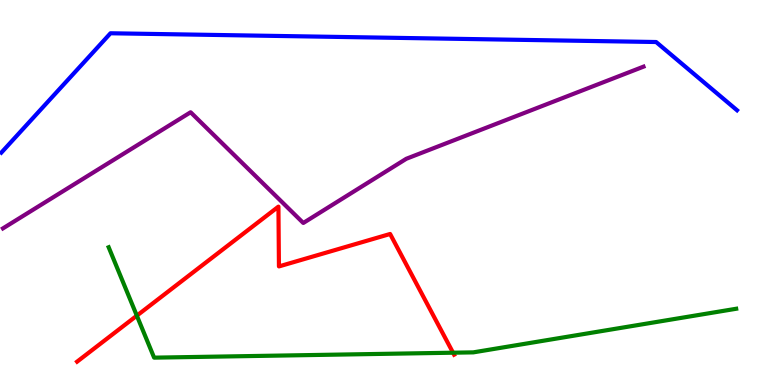[{'lines': ['blue', 'red'], 'intersections': []}, {'lines': ['green', 'red'], 'intersections': [{'x': 1.77, 'y': 1.8}, {'x': 5.85, 'y': 0.839}]}, {'lines': ['purple', 'red'], 'intersections': []}, {'lines': ['blue', 'green'], 'intersections': []}, {'lines': ['blue', 'purple'], 'intersections': []}, {'lines': ['green', 'purple'], 'intersections': []}]